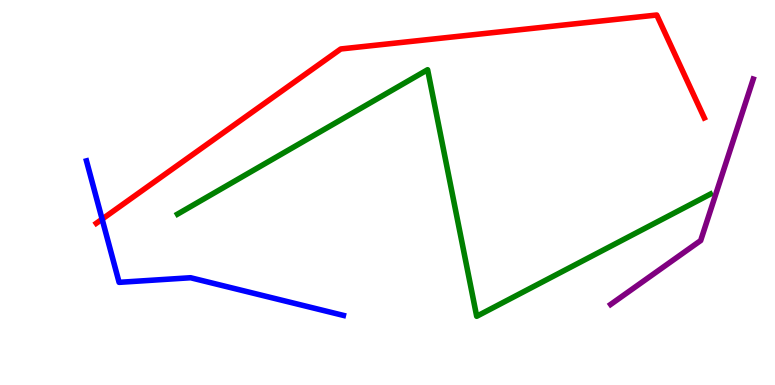[{'lines': ['blue', 'red'], 'intersections': [{'x': 1.32, 'y': 4.31}]}, {'lines': ['green', 'red'], 'intersections': []}, {'lines': ['purple', 'red'], 'intersections': []}, {'lines': ['blue', 'green'], 'intersections': []}, {'lines': ['blue', 'purple'], 'intersections': []}, {'lines': ['green', 'purple'], 'intersections': []}]